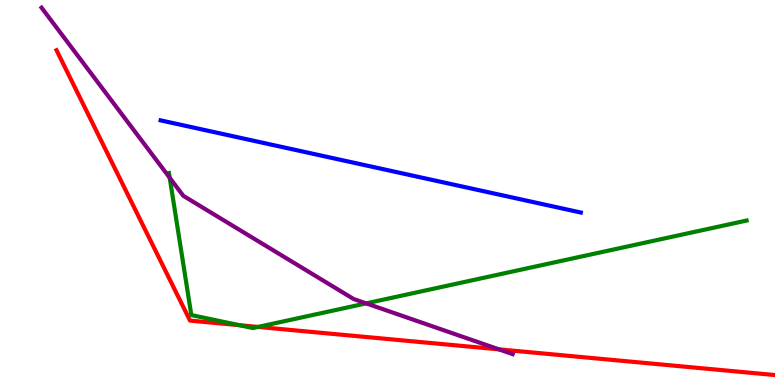[{'lines': ['blue', 'red'], 'intersections': []}, {'lines': ['green', 'red'], 'intersections': [{'x': 3.09, 'y': 1.55}, {'x': 3.33, 'y': 1.51}]}, {'lines': ['purple', 'red'], 'intersections': [{'x': 6.44, 'y': 0.926}]}, {'lines': ['blue', 'green'], 'intersections': []}, {'lines': ['blue', 'purple'], 'intersections': []}, {'lines': ['green', 'purple'], 'intersections': [{'x': 2.19, 'y': 5.38}, {'x': 4.73, 'y': 2.12}]}]